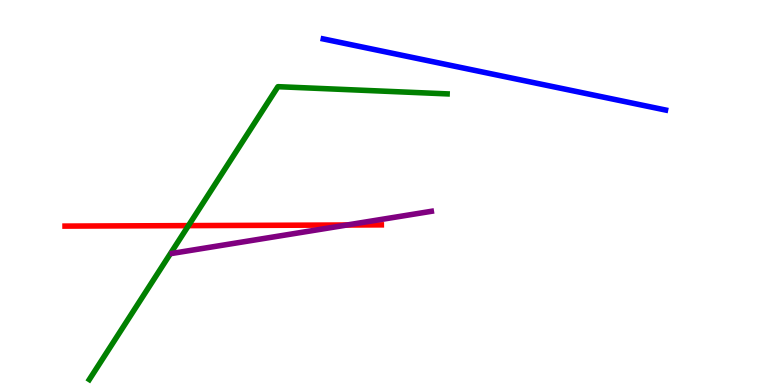[{'lines': ['blue', 'red'], 'intersections': []}, {'lines': ['green', 'red'], 'intersections': [{'x': 2.43, 'y': 4.14}]}, {'lines': ['purple', 'red'], 'intersections': [{'x': 4.48, 'y': 4.16}]}, {'lines': ['blue', 'green'], 'intersections': []}, {'lines': ['blue', 'purple'], 'intersections': []}, {'lines': ['green', 'purple'], 'intersections': []}]